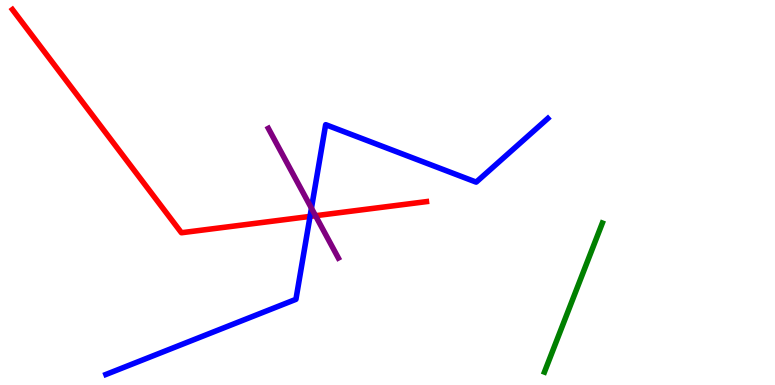[{'lines': ['blue', 'red'], 'intersections': [{'x': 4.0, 'y': 4.38}]}, {'lines': ['green', 'red'], 'intersections': []}, {'lines': ['purple', 'red'], 'intersections': [{'x': 4.07, 'y': 4.4}]}, {'lines': ['blue', 'green'], 'intersections': []}, {'lines': ['blue', 'purple'], 'intersections': [{'x': 4.02, 'y': 4.59}]}, {'lines': ['green', 'purple'], 'intersections': []}]